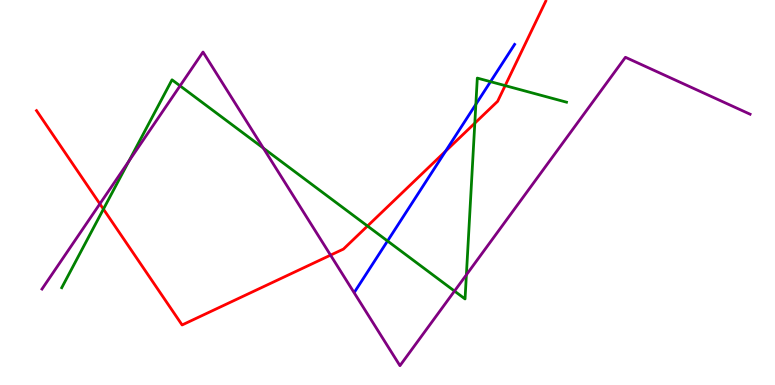[{'lines': ['blue', 'red'], 'intersections': [{'x': 5.75, 'y': 6.07}]}, {'lines': ['green', 'red'], 'intersections': [{'x': 1.33, 'y': 4.57}, {'x': 4.74, 'y': 4.13}, {'x': 6.13, 'y': 6.8}, {'x': 6.52, 'y': 7.78}]}, {'lines': ['purple', 'red'], 'intersections': [{'x': 1.29, 'y': 4.7}, {'x': 4.27, 'y': 3.37}]}, {'lines': ['blue', 'green'], 'intersections': [{'x': 5.0, 'y': 3.74}, {'x': 6.14, 'y': 7.29}, {'x': 6.33, 'y': 7.88}]}, {'lines': ['blue', 'purple'], 'intersections': []}, {'lines': ['green', 'purple'], 'intersections': [{'x': 1.66, 'y': 5.81}, {'x': 2.32, 'y': 7.77}, {'x': 3.4, 'y': 6.15}, {'x': 5.86, 'y': 2.44}, {'x': 6.02, 'y': 2.86}]}]